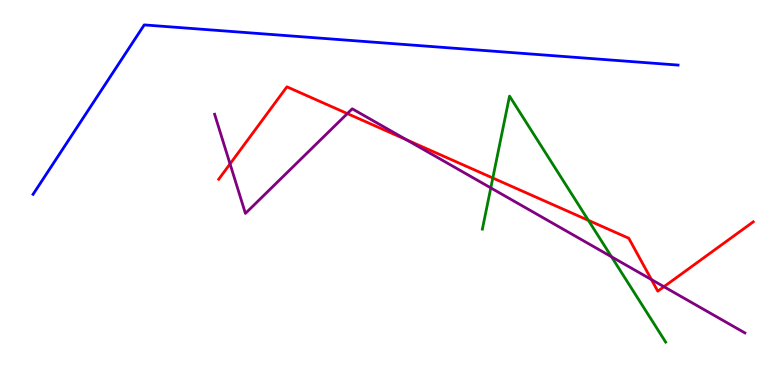[{'lines': ['blue', 'red'], 'intersections': []}, {'lines': ['green', 'red'], 'intersections': [{'x': 6.36, 'y': 5.38}, {'x': 7.59, 'y': 4.28}]}, {'lines': ['purple', 'red'], 'intersections': [{'x': 2.97, 'y': 5.74}, {'x': 4.48, 'y': 7.05}, {'x': 5.25, 'y': 6.37}, {'x': 8.41, 'y': 2.74}, {'x': 8.57, 'y': 2.55}]}, {'lines': ['blue', 'green'], 'intersections': []}, {'lines': ['blue', 'purple'], 'intersections': []}, {'lines': ['green', 'purple'], 'intersections': [{'x': 6.33, 'y': 5.12}, {'x': 7.89, 'y': 3.33}]}]